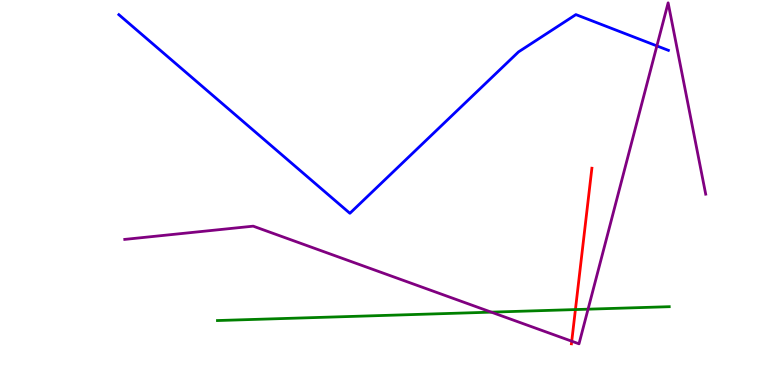[{'lines': ['blue', 'red'], 'intersections': []}, {'lines': ['green', 'red'], 'intersections': [{'x': 7.42, 'y': 1.96}]}, {'lines': ['purple', 'red'], 'intersections': [{'x': 7.38, 'y': 1.14}]}, {'lines': ['blue', 'green'], 'intersections': []}, {'lines': ['blue', 'purple'], 'intersections': [{'x': 8.48, 'y': 8.81}]}, {'lines': ['green', 'purple'], 'intersections': [{'x': 6.34, 'y': 1.89}, {'x': 7.59, 'y': 1.97}]}]